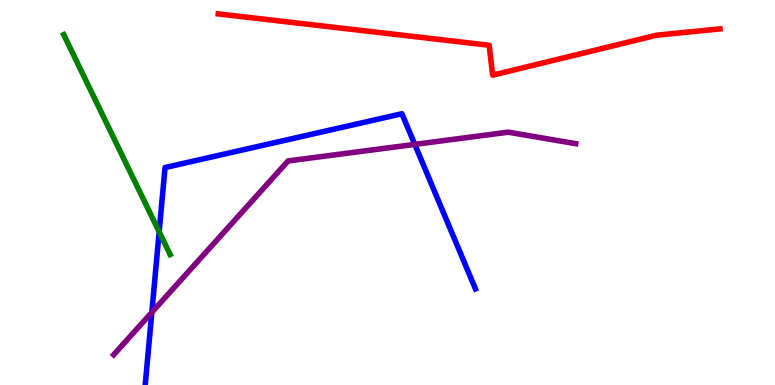[{'lines': ['blue', 'red'], 'intersections': []}, {'lines': ['green', 'red'], 'intersections': []}, {'lines': ['purple', 'red'], 'intersections': []}, {'lines': ['blue', 'green'], 'intersections': [{'x': 2.05, 'y': 3.98}]}, {'lines': ['blue', 'purple'], 'intersections': [{'x': 1.96, 'y': 1.89}, {'x': 5.35, 'y': 6.25}]}, {'lines': ['green', 'purple'], 'intersections': []}]